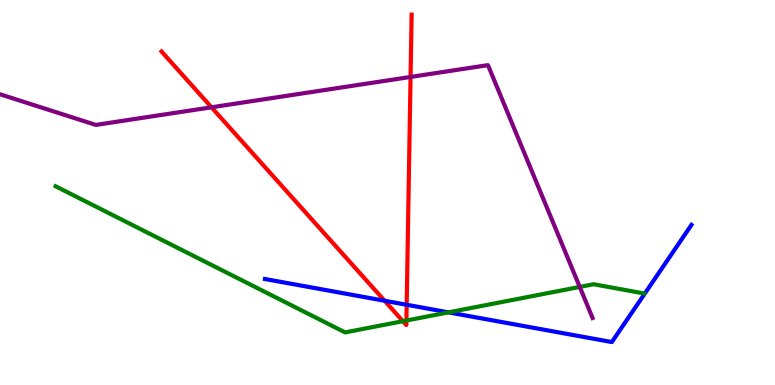[{'lines': ['blue', 'red'], 'intersections': [{'x': 4.96, 'y': 2.19}, {'x': 5.25, 'y': 2.08}]}, {'lines': ['green', 'red'], 'intersections': [{'x': 5.2, 'y': 1.66}, {'x': 5.24, 'y': 1.67}]}, {'lines': ['purple', 'red'], 'intersections': [{'x': 2.73, 'y': 7.21}, {'x': 5.3, 'y': 8.0}]}, {'lines': ['blue', 'green'], 'intersections': [{'x': 5.79, 'y': 1.89}]}, {'lines': ['blue', 'purple'], 'intersections': []}, {'lines': ['green', 'purple'], 'intersections': [{'x': 7.48, 'y': 2.55}]}]